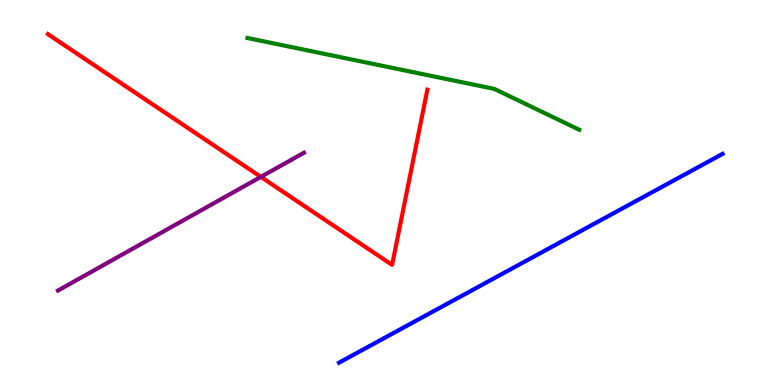[{'lines': ['blue', 'red'], 'intersections': []}, {'lines': ['green', 'red'], 'intersections': []}, {'lines': ['purple', 'red'], 'intersections': [{'x': 3.37, 'y': 5.41}]}, {'lines': ['blue', 'green'], 'intersections': []}, {'lines': ['blue', 'purple'], 'intersections': []}, {'lines': ['green', 'purple'], 'intersections': []}]